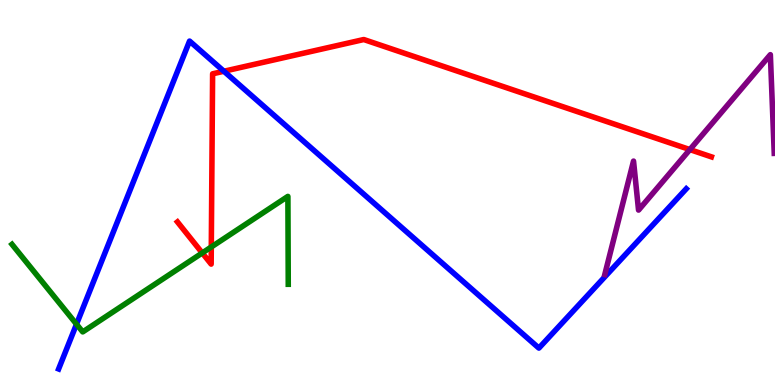[{'lines': ['blue', 'red'], 'intersections': [{'x': 2.89, 'y': 8.15}]}, {'lines': ['green', 'red'], 'intersections': [{'x': 2.61, 'y': 3.43}, {'x': 2.73, 'y': 3.58}]}, {'lines': ['purple', 'red'], 'intersections': [{'x': 8.9, 'y': 6.11}]}, {'lines': ['blue', 'green'], 'intersections': [{'x': 0.987, 'y': 1.58}]}, {'lines': ['blue', 'purple'], 'intersections': []}, {'lines': ['green', 'purple'], 'intersections': []}]